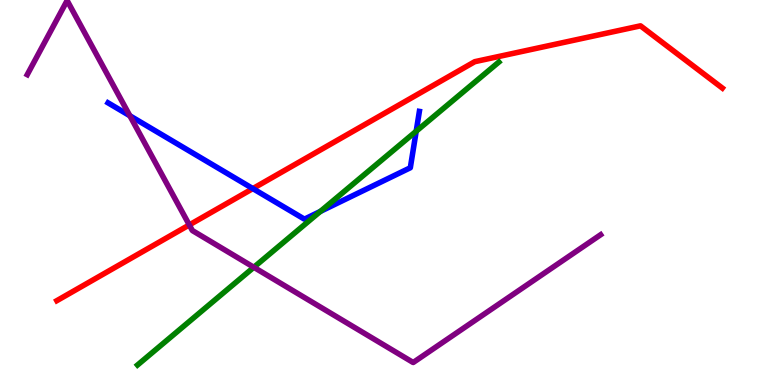[{'lines': ['blue', 'red'], 'intersections': [{'x': 3.26, 'y': 5.1}]}, {'lines': ['green', 'red'], 'intersections': []}, {'lines': ['purple', 'red'], 'intersections': [{'x': 2.44, 'y': 4.16}]}, {'lines': ['blue', 'green'], 'intersections': [{'x': 4.13, 'y': 4.51}, {'x': 5.37, 'y': 6.59}]}, {'lines': ['blue', 'purple'], 'intersections': [{'x': 1.68, 'y': 6.99}]}, {'lines': ['green', 'purple'], 'intersections': [{'x': 3.28, 'y': 3.06}]}]